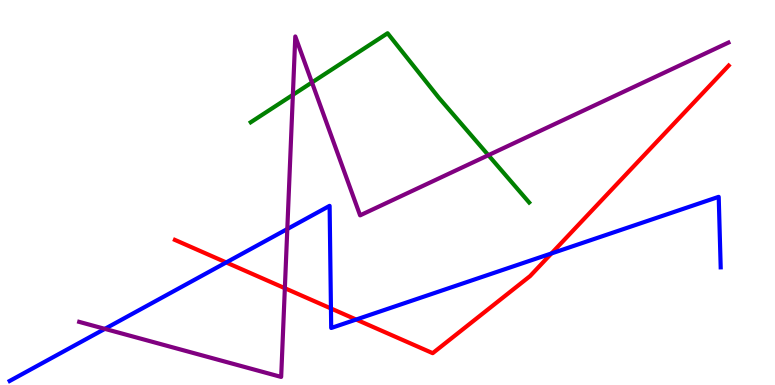[{'lines': ['blue', 'red'], 'intersections': [{'x': 2.92, 'y': 3.18}, {'x': 4.27, 'y': 1.99}, {'x': 4.6, 'y': 1.7}, {'x': 7.12, 'y': 3.42}]}, {'lines': ['green', 'red'], 'intersections': []}, {'lines': ['purple', 'red'], 'intersections': [{'x': 3.68, 'y': 2.51}]}, {'lines': ['blue', 'green'], 'intersections': []}, {'lines': ['blue', 'purple'], 'intersections': [{'x': 1.35, 'y': 1.46}, {'x': 3.71, 'y': 4.05}]}, {'lines': ['green', 'purple'], 'intersections': [{'x': 3.78, 'y': 7.54}, {'x': 4.03, 'y': 7.86}, {'x': 6.3, 'y': 5.97}]}]